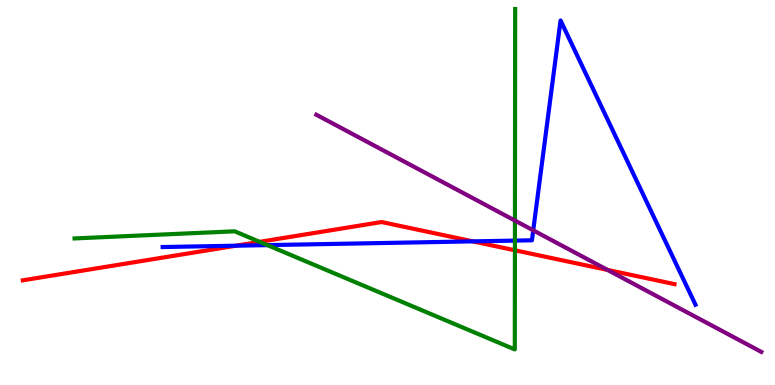[{'lines': ['blue', 'red'], 'intersections': [{'x': 3.04, 'y': 3.62}, {'x': 6.1, 'y': 3.73}]}, {'lines': ['green', 'red'], 'intersections': [{'x': 3.35, 'y': 3.72}, {'x': 6.64, 'y': 3.5}]}, {'lines': ['purple', 'red'], 'intersections': [{'x': 7.84, 'y': 2.99}]}, {'lines': ['blue', 'green'], 'intersections': [{'x': 3.45, 'y': 3.63}, {'x': 6.64, 'y': 3.75}]}, {'lines': ['blue', 'purple'], 'intersections': [{'x': 6.88, 'y': 4.02}]}, {'lines': ['green', 'purple'], 'intersections': [{'x': 6.64, 'y': 4.27}]}]